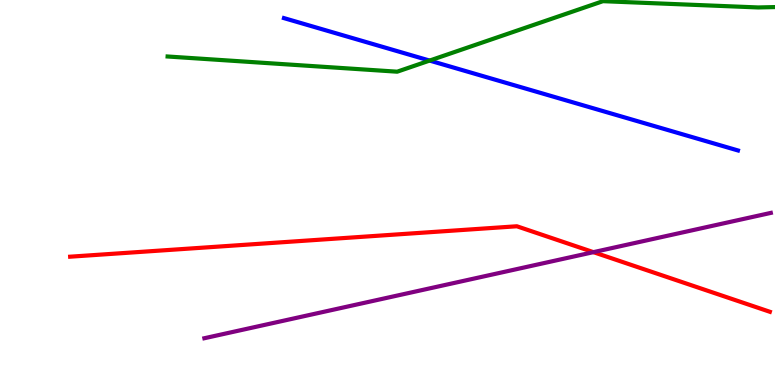[{'lines': ['blue', 'red'], 'intersections': []}, {'lines': ['green', 'red'], 'intersections': []}, {'lines': ['purple', 'red'], 'intersections': [{'x': 7.66, 'y': 3.45}]}, {'lines': ['blue', 'green'], 'intersections': [{'x': 5.54, 'y': 8.43}]}, {'lines': ['blue', 'purple'], 'intersections': []}, {'lines': ['green', 'purple'], 'intersections': []}]